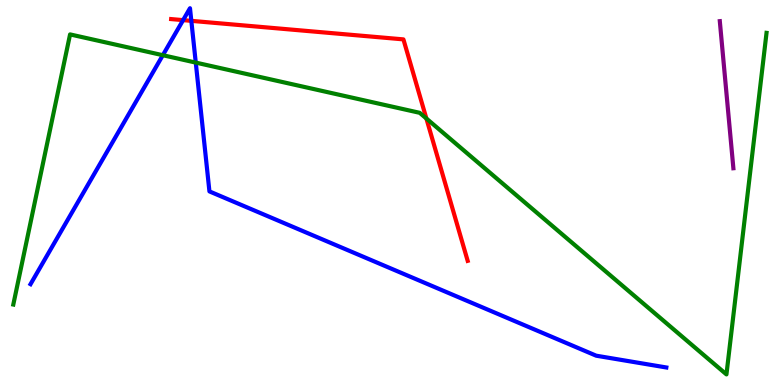[{'lines': ['blue', 'red'], 'intersections': [{'x': 2.36, 'y': 9.48}, {'x': 2.47, 'y': 9.46}]}, {'lines': ['green', 'red'], 'intersections': [{'x': 5.5, 'y': 6.92}]}, {'lines': ['purple', 'red'], 'intersections': []}, {'lines': ['blue', 'green'], 'intersections': [{'x': 2.1, 'y': 8.57}, {'x': 2.53, 'y': 8.37}]}, {'lines': ['blue', 'purple'], 'intersections': []}, {'lines': ['green', 'purple'], 'intersections': []}]